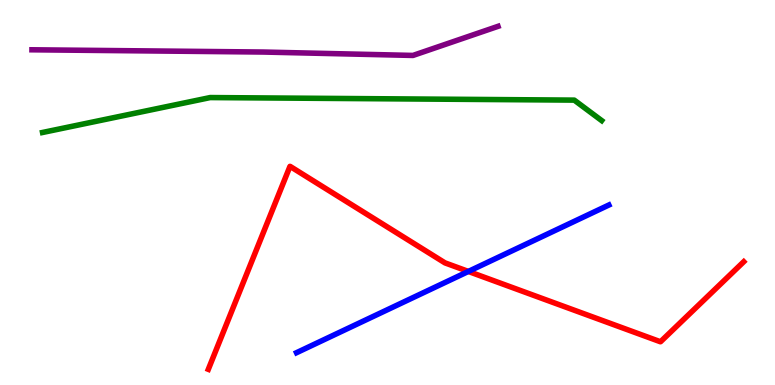[{'lines': ['blue', 'red'], 'intersections': [{'x': 6.04, 'y': 2.95}]}, {'lines': ['green', 'red'], 'intersections': []}, {'lines': ['purple', 'red'], 'intersections': []}, {'lines': ['blue', 'green'], 'intersections': []}, {'lines': ['blue', 'purple'], 'intersections': []}, {'lines': ['green', 'purple'], 'intersections': []}]